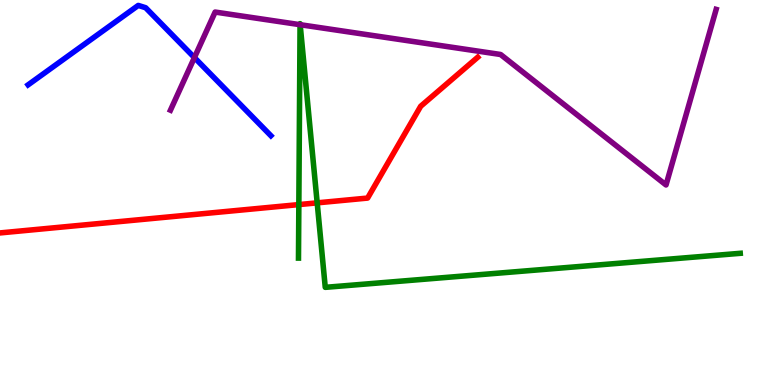[{'lines': ['blue', 'red'], 'intersections': []}, {'lines': ['green', 'red'], 'intersections': [{'x': 3.86, 'y': 4.69}, {'x': 4.09, 'y': 4.73}]}, {'lines': ['purple', 'red'], 'intersections': []}, {'lines': ['blue', 'green'], 'intersections': []}, {'lines': ['blue', 'purple'], 'intersections': [{'x': 2.51, 'y': 8.5}]}, {'lines': ['green', 'purple'], 'intersections': [{'x': 3.87, 'y': 9.36}, {'x': 3.87, 'y': 9.36}]}]